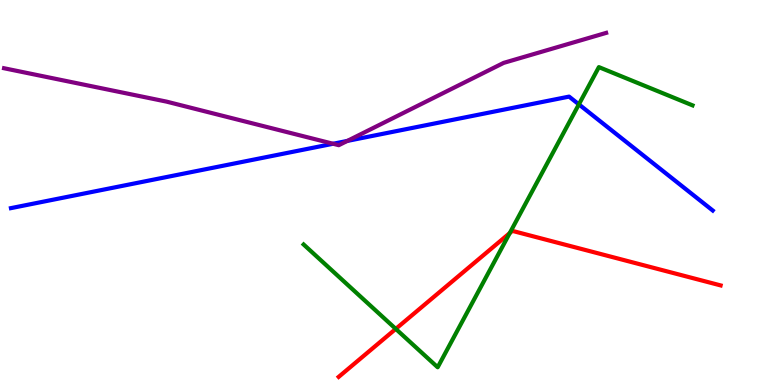[{'lines': ['blue', 'red'], 'intersections': []}, {'lines': ['green', 'red'], 'intersections': [{'x': 5.11, 'y': 1.46}, {'x': 6.58, 'y': 3.95}]}, {'lines': ['purple', 'red'], 'intersections': []}, {'lines': ['blue', 'green'], 'intersections': [{'x': 7.47, 'y': 7.29}]}, {'lines': ['blue', 'purple'], 'intersections': [{'x': 4.3, 'y': 6.27}, {'x': 4.48, 'y': 6.34}]}, {'lines': ['green', 'purple'], 'intersections': []}]